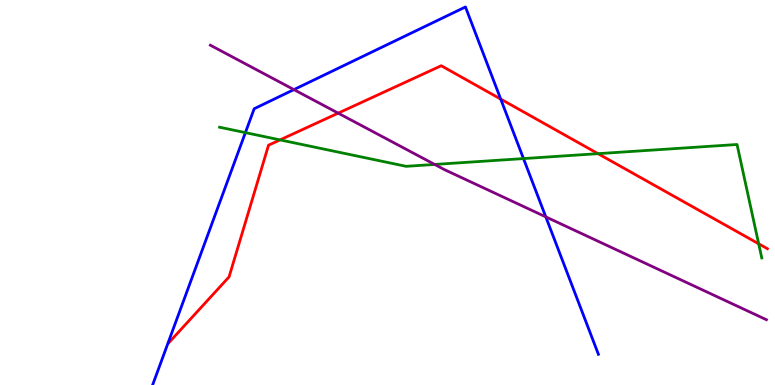[{'lines': ['blue', 'red'], 'intersections': [{'x': 6.46, 'y': 7.43}]}, {'lines': ['green', 'red'], 'intersections': [{'x': 3.61, 'y': 6.37}, {'x': 7.72, 'y': 6.01}, {'x': 9.79, 'y': 3.67}]}, {'lines': ['purple', 'red'], 'intersections': [{'x': 4.36, 'y': 7.06}]}, {'lines': ['blue', 'green'], 'intersections': [{'x': 3.17, 'y': 6.56}, {'x': 6.75, 'y': 5.88}]}, {'lines': ['blue', 'purple'], 'intersections': [{'x': 3.79, 'y': 7.67}, {'x': 7.04, 'y': 4.37}]}, {'lines': ['green', 'purple'], 'intersections': [{'x': 5.61, 'y': 5.73}]}]